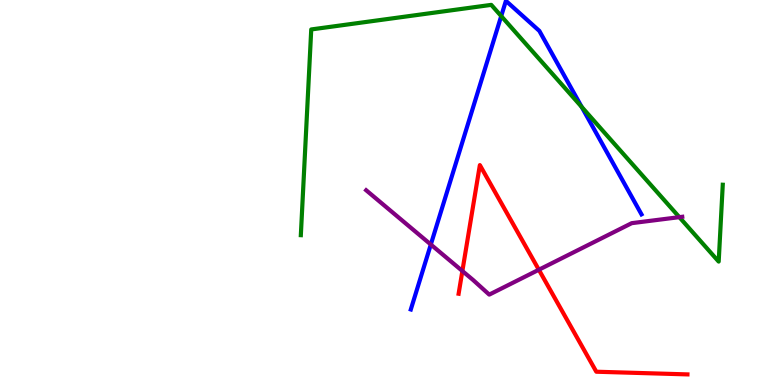[{'lines': ['blue', 'red'], 'intersections': []}, {'lines': ['green', 'red'], 'intersections': []}, {'lines': ['purple', 'red'], 'intersections': [{'x': 5.97, 'y': 2.96}, {'x': 6.95, 'y': 2.99}]}, {'lines': ['blue', 'green'], 'intersections': [{'x': 6.47, 'y': 9.58}, {'x': 7.51, 'y': 7.22}]}, {'lines': ['blue', 'purple'], 'intersections': [{'x': 5.56, 'y': 3.65}]}, {'lines': ['green', 'purple'], 'intersections': [{'x': 8.77, 'y': 4.36}]}]